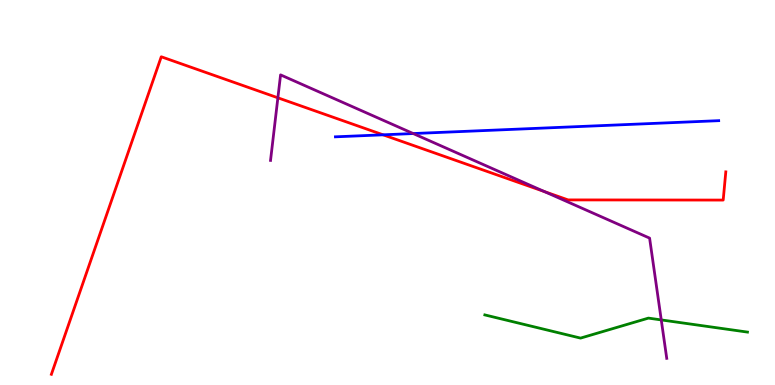[{'lines': ['blue', 'red'], 'intersections': [{'x': 4.94, 'y': 6.5}]}, {'lines': ['green', 'red'], 'intersections': []}, {'lines': ['purple', 'red'], 'intersections': [{'x': 3.59, 'y': 7.46}, {'x': 7.02, 'y': 5.02}]}, {'lines': ['blue', 'green'], 'intersections': []}, {'lines': ['blue', 'purple'], 'intersections': [{'x': 5.33, 'y': 6.53}]}, {'lines': ['green', 'purple'], 'intersections': [{'x': 8.53, 'y': 1.69}]}]